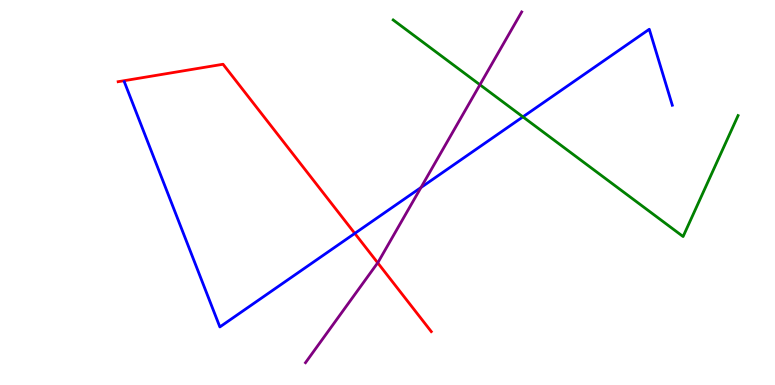[{'lines': ['blue', 'red'], 'intersections': [{'x': 4.58, 'y': 3.94}]}, {'lines': ['green', 'red'], 'intersections': []}, {'lines': ['purple', 'red'], 'intersections': [{'x': 4.87, 'y': 3.17}]}, {'lines': ['blue', 'green'], 'intersections': [{'x': 6.75, 'y': 6.96}]}, {'lines': ['blue', 'purple'], 'intersections': [{'x': 5.43, 'y': 5.13}]}, {'lines': ['green', 'purple'], 'intersections': [{'x': 6.19, 'y': 7.8}]}]